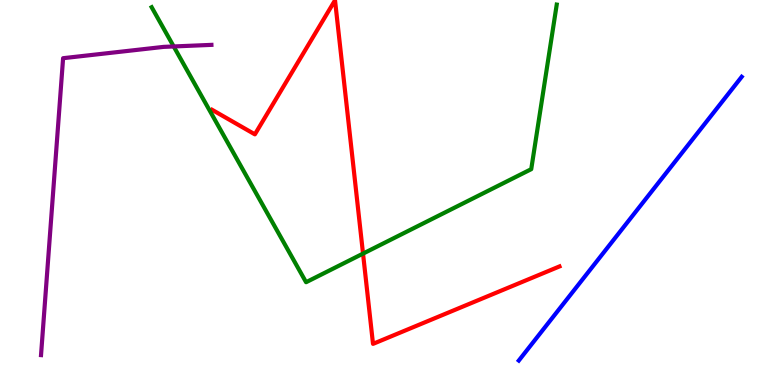[{'lines': ['blue', 'red'], 'intersections': []}, {'lines': ['green', 'red'], 'intersections': [{'x': 4.68, 'y': 3.41}]}, {'lines': ['purple', 'red'], 'intersections': []}, {'lines': ['blue', 'green'], 'intersections': []}, {'lines': ['blue', 'purple'], 'intersections': []}, {'lines': ['green', 'purple'], 'intersections': [{'x': 2.24, 'y': 8.79}]}]